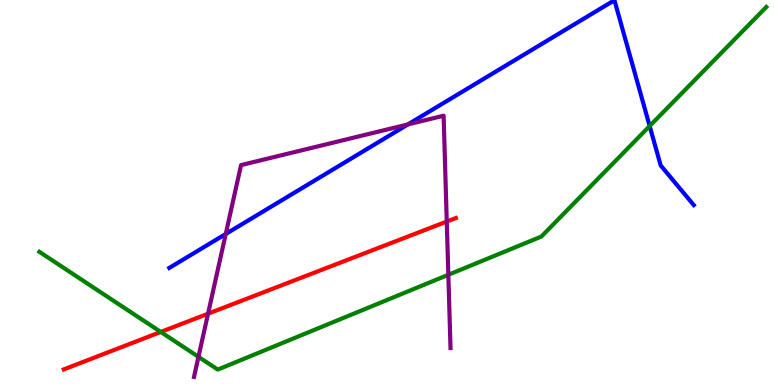[{'lines': ['blue', 'red'], 'intersections': []}, {'lines': ['green', 'red'], 'intersections': [{'x': 2.07, 'y': 1.38}]}, {'lines': ['purple', 'red'], 'intersections': [{'x': 2.68, 'y': 1.85}, {'x': 5.76, 'y': 4.25}]}, {'lines': ['blue', 'green'], 'intersections': [{'x': 8.38, 'y': 6.73}]}, {'lines': ['blue', 'purple'], 'intersections': [{'x': 2.91, 'y': 3.92}, {'x': 5.26, 'y': 6.77}]}, {'lines': ['green', 'purple'], 'intersections': [{'x': 2.56, 'y': 0.731}, {'x': 5.79, 'y': 2.86}]}]